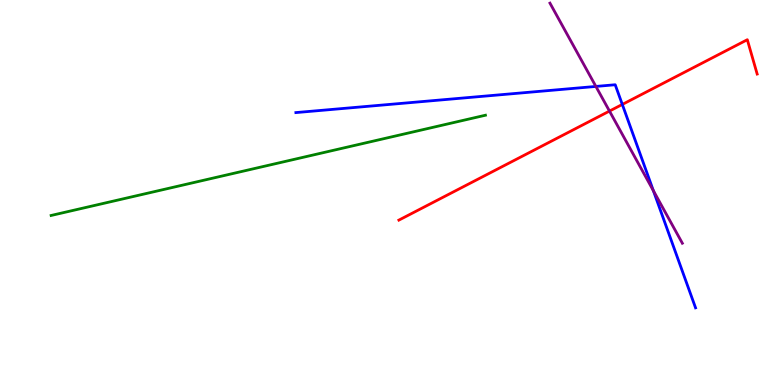[{'lines': ['blue', 'red'], 'intersections': [{'x': 8.03, 'y': 7.29}]}, {'lines': ['green', 'red'], 'intersections': []}, {'lines': ['purple', 'red'], 'intersections': [{'x': 7.86, 'y': 7.11}]}, {'lines': ['blue', 'green'], 'intersections': []}, {'lines': ['blue', 'purple'], 'intersections': [{'x': 7.69, 'y': 7.75}, {'x': 8.43, 'y': 5.05}]}, {'lines': ['green', 'purple'], 'intersections': []}]